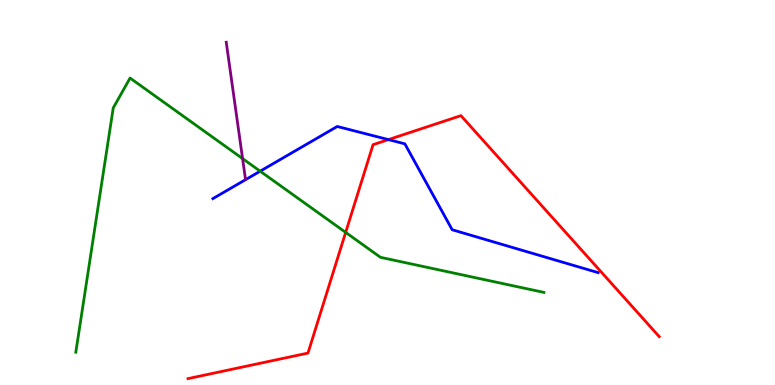[{'lines': ['blue', 'red'], 'intersections': [{'x': 5.01, 'y': 6.37}]}, {'lines': ['green', 'red'], 'intersections': [{'x': 4.46, 'y': 3.96}]}, {'lines': ['purple', 'red'], 'intersections': []}, {'lines': ['blue', 'green'], 'intersections': [{'x': 3.36, 'y': 5.55}]}, {'lines': ['blue', 'purple'], 'intersections': []}, {'lines': ['green', 'purple'], 'intersections': [{'x': 3.13, 'y': 5.88}]}]